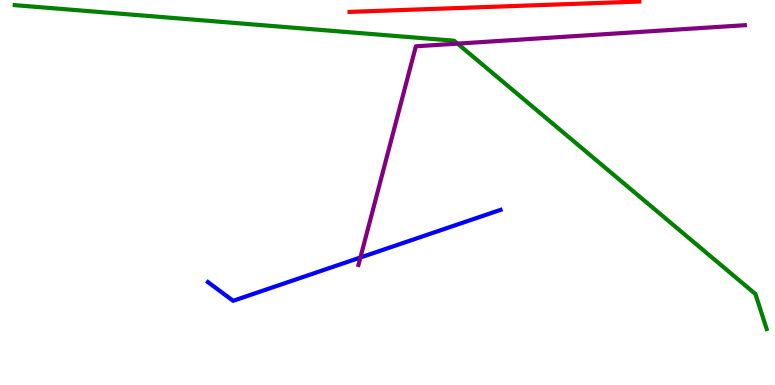[{'lines': ['blue', 'red'], 'intersections': []}, {'lines': ['green', 'red'], 'intersections': []}, {'lines': ['purple', 'red'], 'intersections': []}, {'lines': ['blue', 'green'], 'intersections': []}, {'lines': ['blue', 'purple'], 'intersections': [{'x': 4.65, 'y': 3.31}]}, {'lines': ['green', 'purple'], 'intersections': [{'x': 5.9, 'y': 8.87}]}]